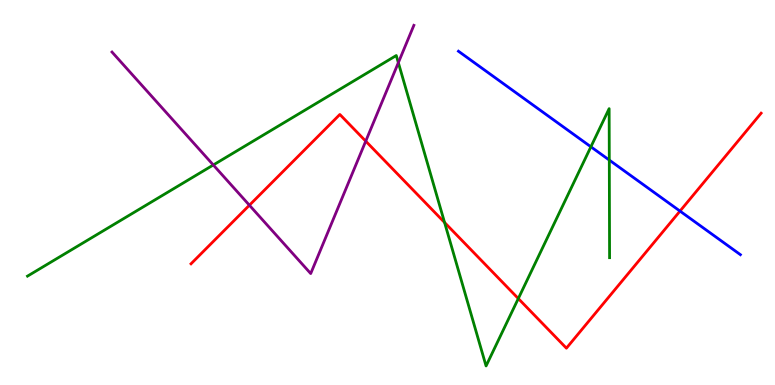[{'lines': ['blue', 'red'], 'intersections': [{'x': 8.77, 'y': 4.52}]}, {'lines': ['green', 'red'], 'intersections': [{'x': 5.74, 'y': 4.22}, {'x': 6.69, 'y': 2.25}]}, {'lines': ['purple', 'red'], 'intersections': [{'x': 3.22, 'y': 4.67}, {'x': 4.72, 'y': 6.33}]}, {'lines': ['blue', 'green'], 'intersections': [{'x': 7.62, 'y': 6.19}, {'x': 7.86, 'y': 5.84}]}, {'lines': ['blue', 'purple'], 'intersections': []}, {'lines': ['green', 'purple'], 'intersections': [{'x': 2.75, 'y': 5.71}, {'x': 5.14, 'y': 8.37}]}]